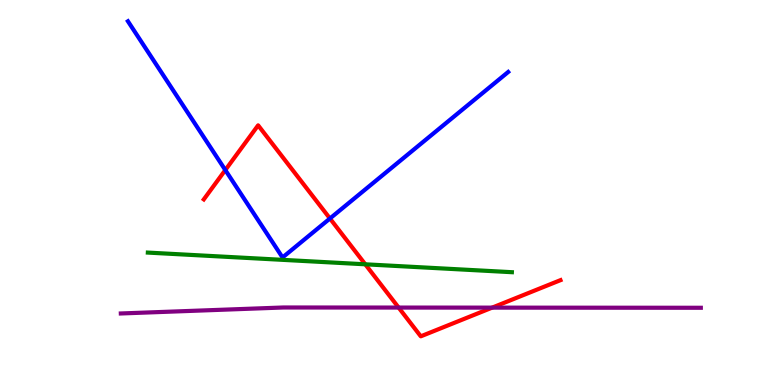[{'lines': ['blue', 'red'], 'intersections': [{'x': 2.91, 'y': 5.58}, {'x': 4.26, 'y': 4.32}]}, {'lines': ['green', 'red'], 'intersections': [{'x': 4.71, 'y': 3.14}]}, {'lines': ['purple', 'red'], 'intersections': [{'x': 5.14, 'y': 2.01}, {'x': 6.35, 'y': 2.01}]}, {'lines': ['blue', 'green'], 'intersections': []}, {'lines': ['blue', 'purple'], 'intersections': []}, {'lines': ['green', 'purple'], 'intersections': []}]